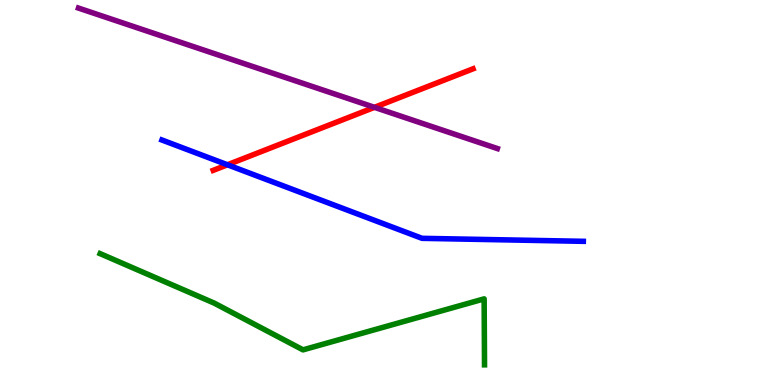[{'lines': ['blue', 'red'], 'intersections': [{'x': 2.94, 'y': 5.72}]}, {'lines': ['green', 'red'], 'intersections': []}, {'lines': ['purple', 'red'], 'intersections': [{'x': 4.83, 'y': 7.21}]}, {'lines': ['blue', 'green'], 'intersections': []}, {'lines': ['blue', 'purple'], 'intersections': []}, {'lines': ['green', 'purple'], 'intersections': []}]